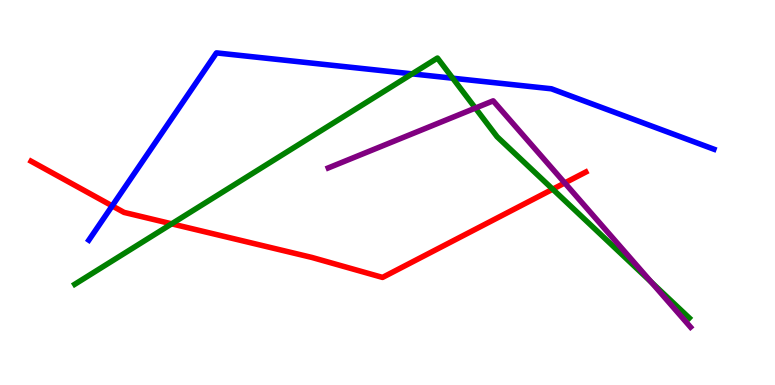[{'lines': ['blue', 'red'], 'intersections': [{'x': 1.45, 'y': 4.65}]}, {'lines': ['green', 'red'], 'intersections': [{'x': 2.22, 'y': 4.19}, {'x': 7.13, 'y': 5.09}]}, {'lines': ['purple', 'red'], 'intersections': [{'x': 7.29, 'y': 5.25}]}, {'lines': ['blue', 'green'], 'intersections': [{'x': 5.32, 'y': 8.08}, {'x': 5.84, 'y': 7.97}]}, {'lines': ['blue', 'purple'], 'intersections': []}, {'lines': ['green', 'purple'], 'intersections': [{'x': 6.13, 'y': 7.19}, {'x': 8.4, 'y': 2.67}]}]